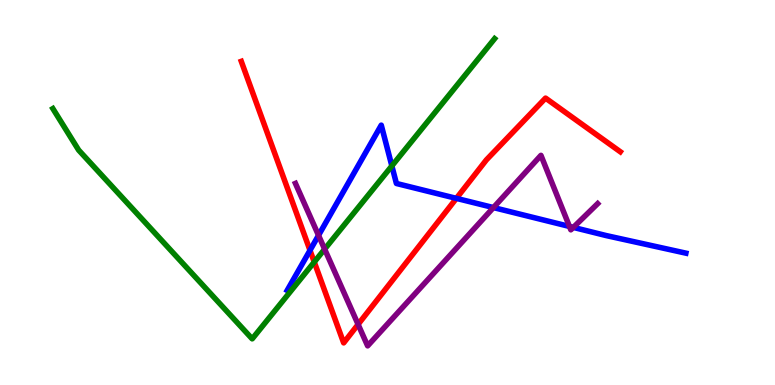[{'lines': ['blue', 'red'], 'intersections': [{'x': 4.0, 'y': 3.5}, {'x': 5.89, 'y': 4.85}]}, {'lines': ['green', 'red'], 'intersections': [{'x': 4.05, 'y': 3.19}]}, {'lines': ['purple', 'red'], 'intersections': [{'x': 4.62, 'y': 1.57}]}, {'lines': ['blue', 'green'], 'intersections': [{'x': 5.06, 'y': 5.69}]}, {'lines': ['blue', 'purple'], 'intersections': [{'x': 4.11, 'y': 3.89}, {'x': 6.37, 'y': 4.61}, {'x': 7.35, 'y': 4.12}, {'x': 7.4, 'y': 4.09}]}, {'lines': ['green', 'purple'], 'intersections': [{'x': 4.19, 'y': 3.53}]}]